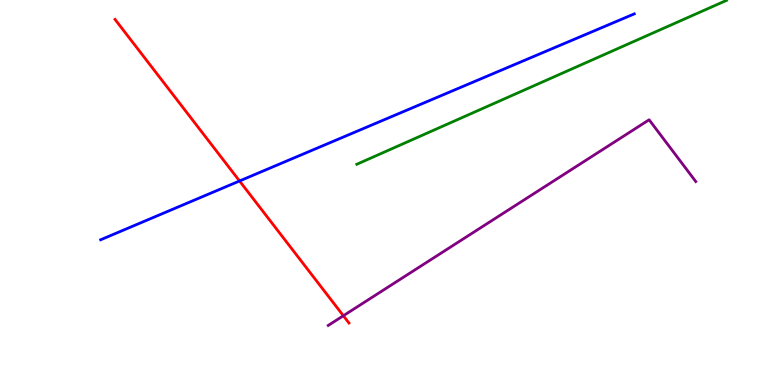[{'lines': ['blue', 'red'], 'intersections': [{'x': 3.09, 'y': 5.3}]}, {'lines': ['green', 'red'], 'intersections': []}, {'lines': ['purple', 'red'], 'intersections': [{'x': 4.43, 'y': 1.8}]}, {'lines': ['blue', 'green'], 'intersections': []}, {'lines': ['blue', 'purple'], 'intersections': []}, {'lines': ['green', 'purple'], 'intersections': []}]